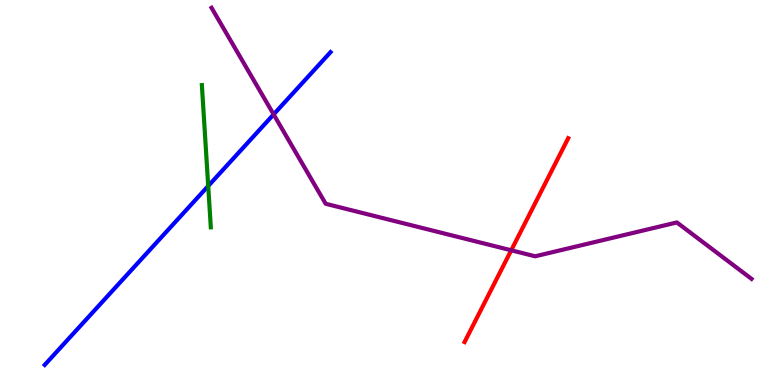[{'lines': ['blue', 'red'], 'intersections': []}, {'lines': ['green', 'red'], 'intersections': []}, {'lines': ['purple', 'red'], 'intersections': [{'x': 6.6, 'y': 3.5}]}, {'lines': ['blue', 'green'], 'intersections': [{'x': 2.69, 'y': 5.17}]}, {'lines': ['blue', 'purple'], 'intersections': [{'x': 3.53, 'y': 7.03}]}, {'lines': ['green', 'purple'], 'intersections': []}]